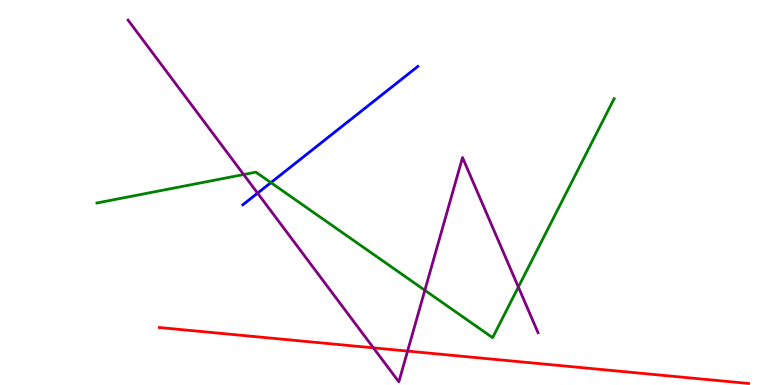[{'lines': ['blue', 'red'], 'intersections': []}, {'lines': ['green', 'red'], 'intersections': []}, {'lines': ['purple', 'red'], 'intersections': [{'x': 4.82, 'y': 0.965}, {'x': 5.26, 'y': 0.881}]}, {'lines': ['blue', 'green'], 'intersections': [{'x': 3.5, 'y': 5.26}]}, {'lines': ['blue', 'purple'], 'intersections': [{'x': 3.32, 'y': 4.98}]}, {'lines': ['green', 'purple'], 'intersections': [{'x': 3.14, 'y': 5.47}, {'x': 5.48, 'y': 2.46}, {'x': 6.69, 'y': 2.54}]}]